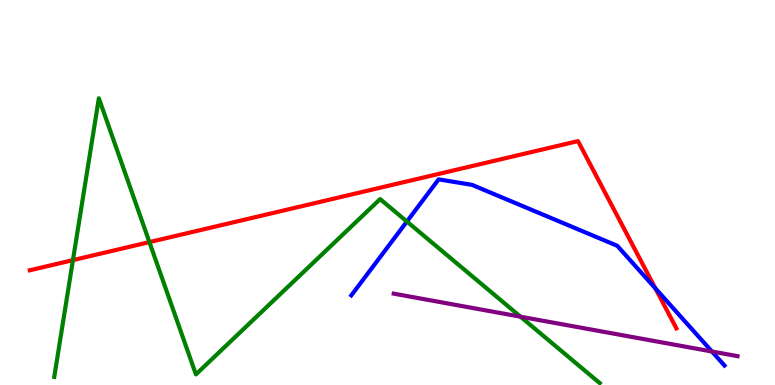[{'lines': ['blue', 'red'], 'intersections': [{'x': 8.46, 'y': 2.51}]}, {'lines': ['green', 'red'], 'intersections': [{'x': 0.941, 'y': 3.24}, {'x': 1.93, 'y': 3.71}]}, {'lines': ['purple', 'red'], 'intersections': []}, {'lines': ['blue', 'green'], 'intersections': [{'x': 5.25, 'y': 4.25}]}, {'lines': ['blue', 'purple'], 'intersections': [{'x': 9.19, 'y': 0.87}]}, {'lines': ['green', 'purple'], 'intersections': [{'x': 6.72, 'y': 1.77}]}]